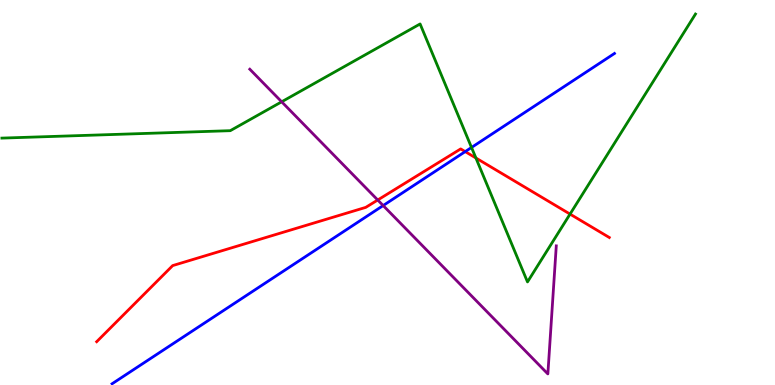[{'lines': ['blue', 'red'], 'intersections': [{'x': 6.0, 'y': 6.06}]}, {'lines': ['green', 'red'], 'intersections': [{'x': 6.14, 'y': 5.9}, {'x': 7.36, 'y': 4.44}]}, {'lines': ['purple', 'red'], 'intersections': [{'x': 4.87, 'y': 4.81}]}, {'lines': ['blue', 'green'], 'intersections': [{'x': 6.08, 'y': 6.17}]}, {'lines': ['blue', 'purple'], 'intersections': [{'x': 4.94, 'y': 4.66}]}, {'lines': ['green', 'purple'], 'intersections': [{'x': 3.63, 'y': 7.36}]}]